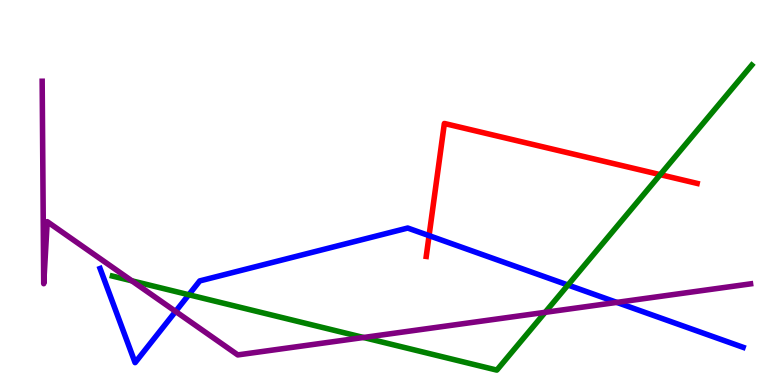[{'lines': ['blue', 'red'], 'intersections': [{'x': 5.54, 'y': 3.88}]}, {'lines': ['green', 'red'], 'intersections': [{'x': 8.52, 'y': 5.46}]}, {'lines': ['purple', 'red'], 'intersections': []}, {'lines': ['blue', 'green'], 'intersections': [{'x': 2.44, 'y': 2.34}, {'x': 7.33, 'y': 2.6}]}, {'lines': ['blue', 'purple'], 'intersections': [{'x': 2.27, 'y': 1.91}, {'x': 7.96, 'y': 2.15}]}, {'lines': ['green', 'purple'], 'intersections': [{'x': 1.7, 'y': 2.71}, {'x': 4.69, 'y': 1.23}, {'x': 7.03, 'y': 1.89}]}]